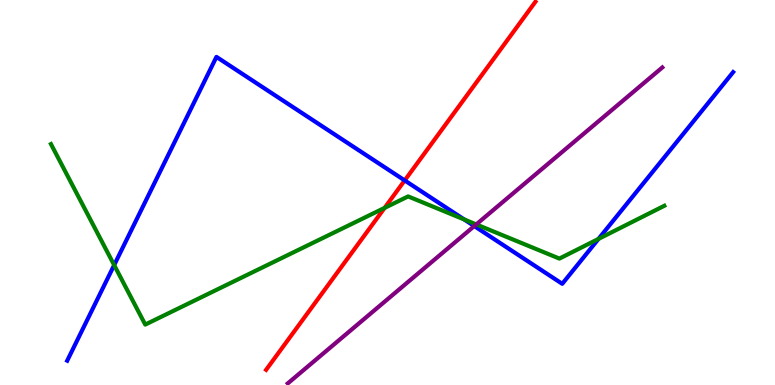[{'lines': ['blue', 'red'], 'intersections': [{'x': 5.22, 'y': 5.31}]}, {'lines': ['green', 'red'], 'intersections': [{'x': 4.96, 'y': 4.6}]}, {'lines': ['purple', 'red'], 'intersections': []}, {'lines': ['blue', 'green'], 'intersections': [{'x': 1.47, 'y': 3.11}, {'x': 5.99, 'y': 4.3}, {'x': 7.72, 'y': 3.79}]}, {'lines': ['blue', 'purple'], 'intersections': [{'x': 6.12, 'y': 4.13}]}, {'lines': ['green', 'purple'], 'intersections': [{'x': 6.15, 'y': 4.17}]}]